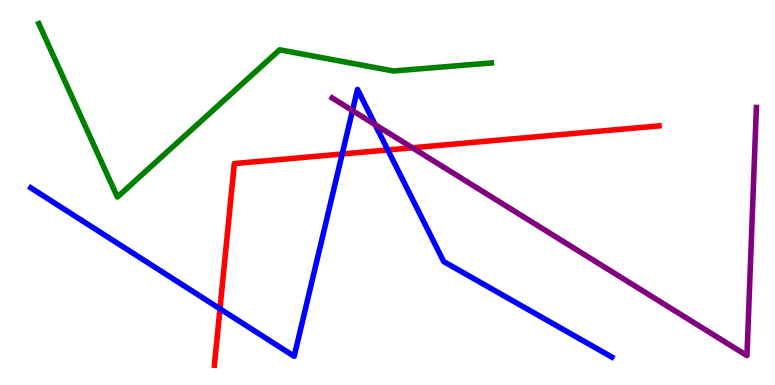[{'lines': ['blue', 'red'], 'intersections': [{'x': 2.84, 'y': 1.98}, {'x': 4.42, 'y': 6.0}, {'x': 5.0, 'y': 6.11}]}, {'lines': ['green', 'red'], 'intersections': []}, {'lines': ['purple', 'red'], 'intersections': [{'x': 5.32, 'y': 6.16}]}, {'lines': ['blue', 'green'], 'intersections': []}, {'lines': ['blue', 'purple'], 'intersections': [{'x': 4.55, 'y': 7.13}, {'x': 4.84, 'y': 6.76}]}, {'lines': ['green', 'purple'], 'intersections': []}]